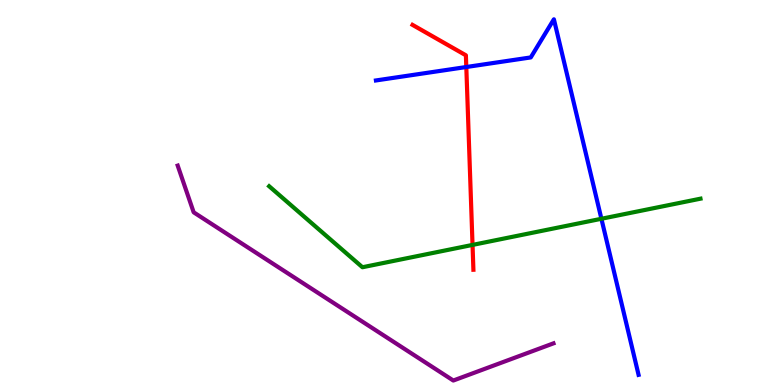[{'lines': ['blue', 'red'], 'intersections': [{'x': 6.02, 'y': 8.26}]}, {'lines': ['green', 'red'], 'intersections': [{'x': 6.1, 'y': 3.64}]}, {'lines': ['purple', 'red'], 'intersections': []}, {'lines': ['blue', 'green'], 'intersections': [{'x': 7.76, 'y': 4.32}]}, {'lines': ['blue', 'purple'], 'intersections': []}, {'lines': ['green', 'purple'], 'intersections': []}]